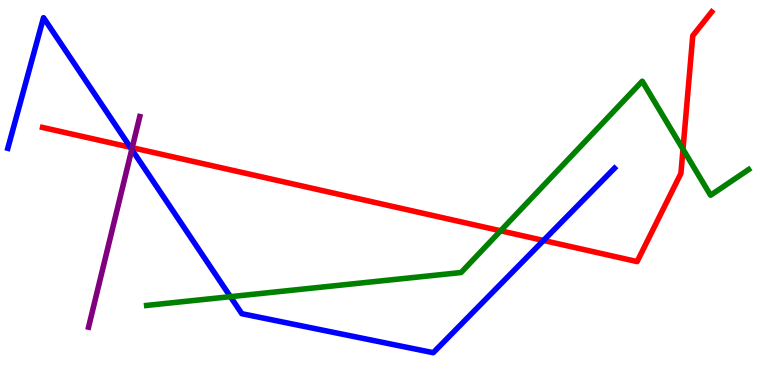[{'lines': ['blue', 'red'], 'intersections': [{'x': 1.68, 'y': 6.18}, {'x': 7.01, 'y': 3.75}]}, {'lines': ['green', 'red'], 'intersections': [{'x': 6.46, 'y': 4.01}, {'x': 8.81, 'y': 6.12}]}, {'lines': ['purple', 'red'], 'intersections': [{'x': 1.71, 'y': 6.16}]}, {'lines': ['blue', 'green'], 'intersections': [{'x': 2.97, 'y': 2.29}]}, {'lines': ['blue', 'purple'], 'intersections': [{'x': 1.7, 'y': 6.12}]}, {'lines': ['green', 'purple'], 'intersections': []}]